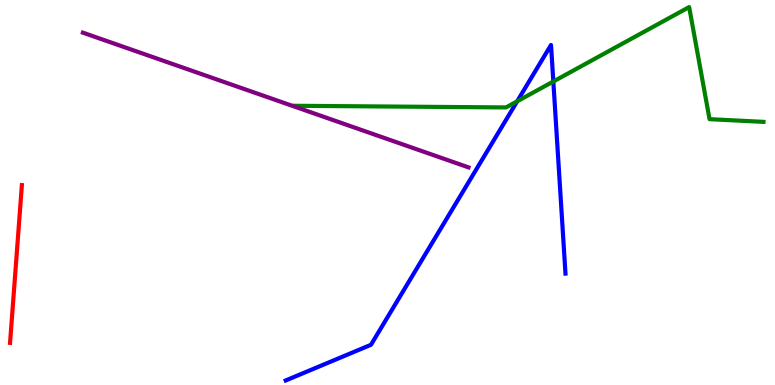[{'lines': ['blue', 'red'], 'intersections': []}, {'lines': ['green', 'red'], 'intersections': []}, {'lines': ['purple', 'red'], 'intersections': []}, {'lines': ['blue', 'green'], 'intersections': [{'x': 6.67, 'y': 7.37}, {'x': 7.14, 'y': 7.88}]}, {'lines': ['blue', 'purple'], 'intersections': []}, {'lines': ['green', 'purple'], 'intersections': []}]